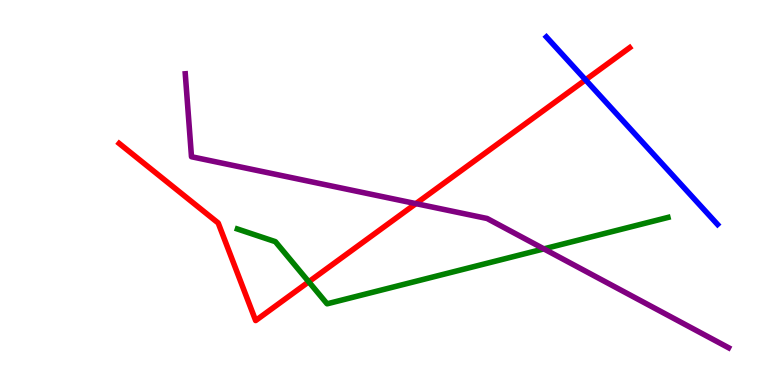[{'lines': ['blue', 'red'], 'intersections': [{'x': 7.56, 'y': 7.93}]}, {'lines': ['green', 'red'], 'intersections': [{'x': 3.98, 'y': 2.68}]}, {'lines': ['purple', 'red'], 'intersections': [{'x': 5.37, 'y': 4.71}]}, {'lines': ['blue', 'green'], 'intersections': []}, {'lines': ['blue', 'purple'], 'intersections': []}, {'lines': ['green', 'purple'], 'intersections': [{'x': 7.02, 'y': 3.54}]}]